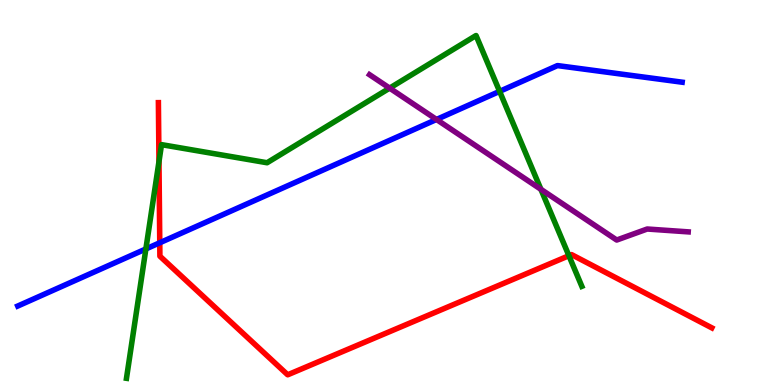[{'lines': ['blue', 'red'], 'intersections': [{'x': 2.06, 'y': 3.69}]}, {'lines': ['green', 'red'], 'intersections': [{'x': 2.05, 'y': 5.8}, {'x': 7.34, 'y': 3.36}]}, {'lines': ['purple', 'red'], 'intersections': []}, {'lines': ['blue', 'green'], 'intersections': [{'x': 1.88, 'y': 3.53}, {'x': 6.45, 'y': 7.63}]}, {'lines': ['blue', 'purple'], 'intersections': [{'x': 5.63, 'y': 6.9}]}, {'lines': ['green', 'purple'], 'intersections': [{'x': 5.03, 'y': 7.71}, {'x': 6.98, 'y': 5.08}]}]